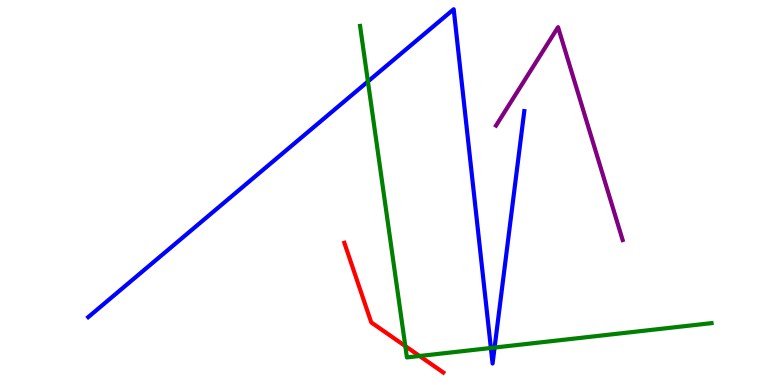[{'lines': ['blue', 'red'], 'intersections': []}, {'lines': ['green', 'red'], 'intersections': [{'x': 5.23, 'y': 1.01}, {'x': 5.41, 'y': 0.753}]}, {'lines': ['purple', 'red'], 'intersections': []}, {'lines': ['blue', 'green'], 'intersections': [{'x': 4.75, 'y': 7.88}, {'x': 6.33, 'y': 0.962}, {'x': 6.38, 'y': 0.973}]}, {'lines': ['blue', 'purple'], 'intersections': []}, {'lines': ['green', 'purple'], 'intersections': []}]